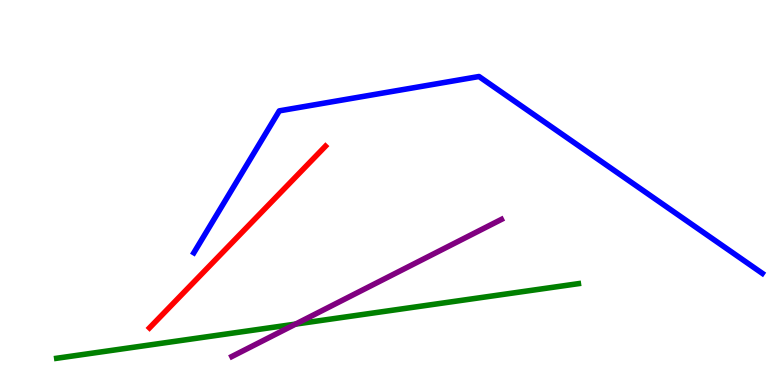[{'lines': ['blue', 'red'], 'intersections': []}, {'lines': ['green', 'red'], 'intersections': []}, {'lines': ['purple', 'red'], 'intersections': []}, {'lines': ['blue', 'green'], 'intersections': []}, {'lines': ['blue', 'purple'], 'intersections': []}, {'lines': ['green', 'purple'], 'intersections': [{'x': 3.81, 'y': 1.58}]}]